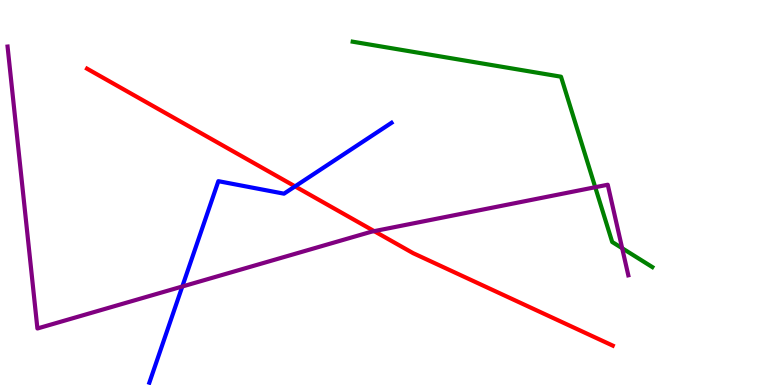[{'lines': ['blue', 'red'], 'intersections': [{'x': 3.81, 'y': 5.16}]}, {'lines': ['green', 'red'], 'intersections': []}, {'lines': ['purple', 'red'], 'intersections': [{'x': 4.83, 'y': 4.0}]}, {'lines': ['blue', 'green'], 'intersections': []}, {'lines': ['blue', 'purple'], 'intersections': [{'x': 2.35, 'y': 2.56}]}, {'lines': ['green', 'purple'], 'intersections': [{'x': 7.68, 'y': 5.14}, {'x': 8.03, 'y': 3.55}]}]